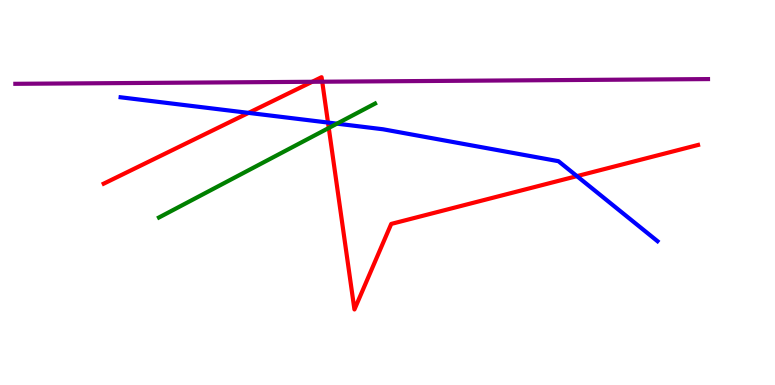[{'lines': ['blue', 'red'], 'intersections': [{'x': 3.21, 'y': 7.07}, {'x': 4.23, 'y': 6.82}, {'x': 7.44, 'y': 5.43}]}, {'lines': ['green', 'red'], 'intersections': [{'x': 4.24, 'y': 6.68}]}, {'lines': ['purple', 'red'], 'intersections': [{'x': 4.03, 'y': 7.88}, {'x': 4.16, 'y': 7.88}]}, {'lines': ['blue', 'green'], 'intersections': [{'x': 4.35, 'y': 6.79}]}, {'lines': ['blue', 'purple'], 'intersections': []}, {'lines': ['green', 'purple'], 'intersections': []}]